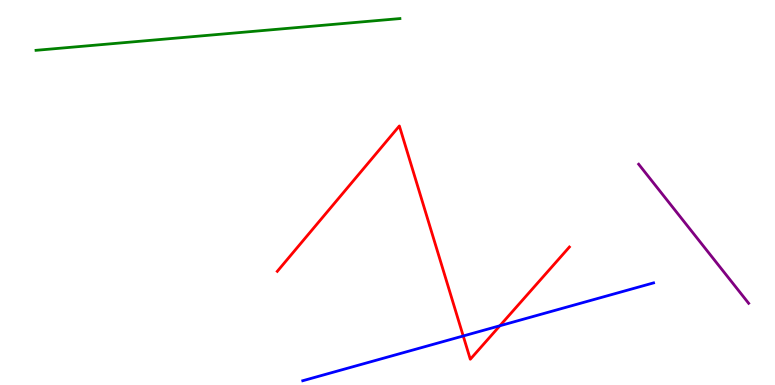[{'lines': ['blue', 'red'], 'intersections': [{'x': 5.98, 'y': 1.27}, {'x': 6.45, 'y': 1.54}]}, {'lines': ['green', 'red'], 'intersections': []}, {'lines': ['purple', 'red'], 'intersections': []}, {'lines': ['blue', 'green'], 'intersections': []}, {'lines': ['blue', 'purple'], 'intersections': []}, {'lines': ['green', 'purple'], 'intersections': []}]